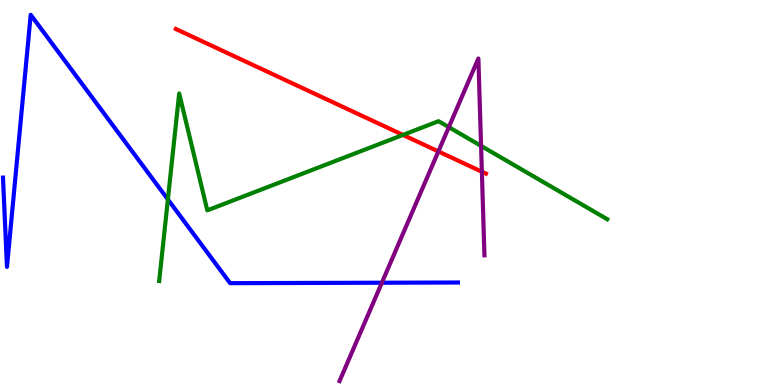[{'lines': ['blue', 'red'], 'intersections': []}, {'lines': ['green', 'red'], 'intersections': [{'x': 5.2, 'y': 6.5}]}, {'lines': ['purple', 'red'], 'intersections': [{'x': 5.66, 'y': 6.07}, {'x': 6.22, 'y': 5.54}]}, {'lines': ['blue', 'green'], 'intersections': [{'x': 2.17, 'y': 4.82}]}, {'lines': ['blue', 'purple'], 'intersections': [{'x': 4.93, 'y': 2.66}]}, {'lines': ['green', 'purple'], 'intersections': [{'x': 5.79, 'y': 6.7}, {'x': 6.21, 'y': 6.21}]}]